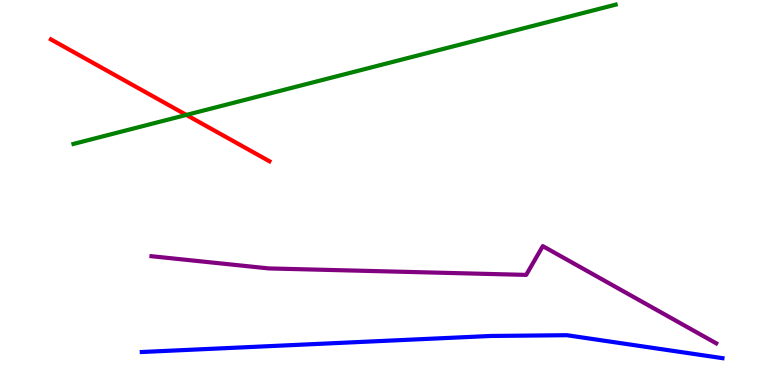[{'lines': ['blue', 'red'], 'intersections': []}, {'lines': ['green', 'red'], 'intersections': [{'x': 2.4, 'y': 7.01}]}, {'lines': ['purple', 'red'], 'intersections': []}, {'lines': ['blue', 'green'], 'intersections': []}, {'lines': ['blue', 'purple'], 'intersections': []}, {'lines': ['green', 'purple'], 'intersections': []}]